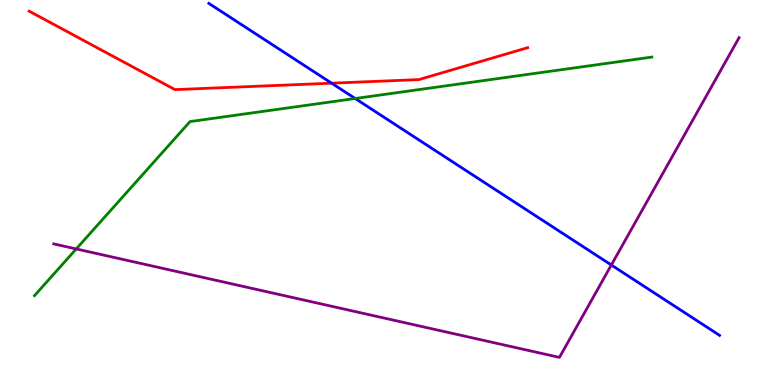[{'lines': ['blue', 'red'], 'intersections': [{'x': 4.28, 'y': 7.84}]}, {'lines': ['green', 'red'], 'intersections': []}, {'lines': ['purple', 'red'], 'intersections': []}, {'lines': ['blue', 'green'], 'intersections': [{'x': 4.58, 'y': 7.44}]}, {'lines': ['blue', 'purple'], 'intersections': [{'x': 7.89, 'y': 3.12}]}, {'lines': ['green', 'purple'], 'intersections': [{'x': 0.984, 'y': 3.53}]}]